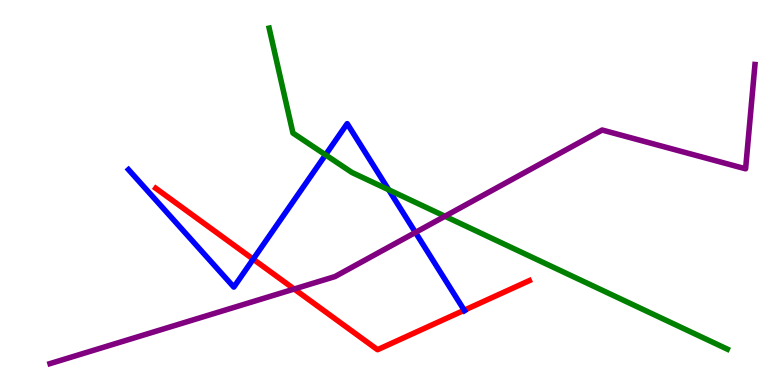[{'lines': ['blue', 'red'], 'intersections': [{'x': 3.27, 'y': 3.27}, {'x': 5.99, 'y': 1.94}]}, {'lines': ['green', 'red'], 'intersections': []}, {'lines': ['purple', 'red'], 'intersections': [{'x': 3.8, 'y': 2.49}]}, {'lines': ['blue', 'green'], 'intersections': [{'x': 4.2, 'y': 5.98}, {'x': 5.02, 'y': 5.07}]}, {'lines': ['blue', 'purple'], 'intersections': [{'x': 5.36, 'y': 3.96}]}, {'lines': ['green', 'purple'], 'intersections': [{'x': 5.74, 'y': 4.38}]}]